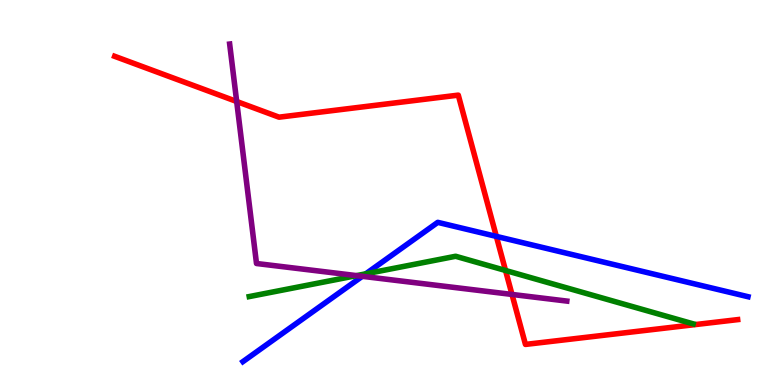[{'lines': ['blue', 'red'], 'intersections': [{'x': 6.4, 'y': 3.86}]}, {'lines': ['green', 'red'], 'intersections': [{'x': 6.52, 'y': 2.97}]}, {'lines': ['purple', 'red'], 'intersections': [{'x': 3.05, 'y': 7.36}, {'x': 6.61, 'y': 2.35}]}, {'lines': ['blue', 'green'], 'intersections': [{'x': 4.72, 'y': 2.89}]}, {'lines': ['blue', 'purple'], 'intersections': [{'x': 4.67, 'y': 2.82}]}, {'lines': ['green', 'purple'], 'intersections': [{'x': 4.6, 'y': 2.84}]}]